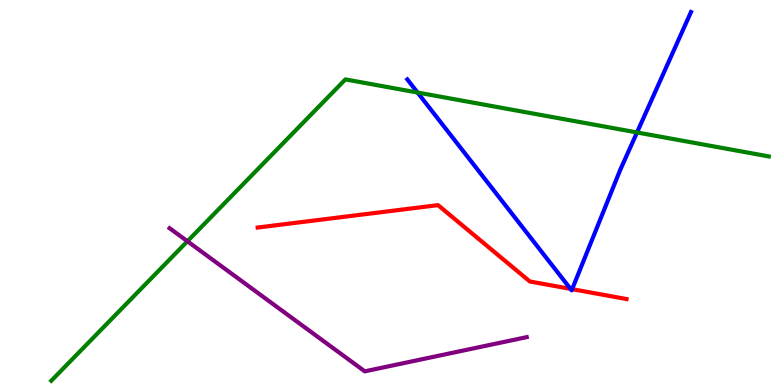[{'lines': ['blue', 'red'], 'intersections': [{'x': 7.36, 'y': 2.5}, {'x': 7.38, 'y': 2.49}]}, {'lines': ['green', 'red'], 'intersections': []}, {'lines': ['purple', 'red'], 'intersections': []}, {'lines': ['blue', 'green'], 'intersections': [{'x': 5.39, 'y': 7.6}, {'x': 8.22, 'y': 6.56}]}, {'lines': ['blue', 'purple'], 'intersections': []}, {'lines': ['green', 'purple'], 'intersections': [{'x': 2.42, 'y': 3.73}]}]